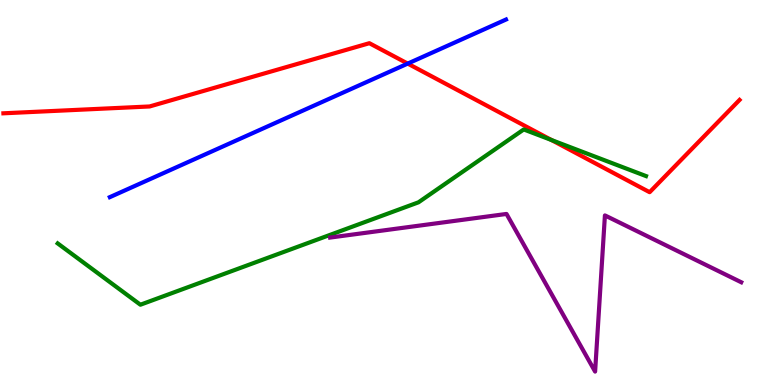[{'lines': ['blue', 'red'], 'intersections': [{'x': 5.26, 'y': 8.35}]}, {'lines': ['green', 'red'], 'intersections': [{'x': 7.12, 'y': 6.36}]}, {'lines': ['purple', 'red'], 'intersections': []}, {'lines': ['blue', 'green'], 'intersections': []}, {'lines': ['blue', 'purple'], 'intersections': []}, {'lines': ['green', 'purple'], 'intersections': []}]